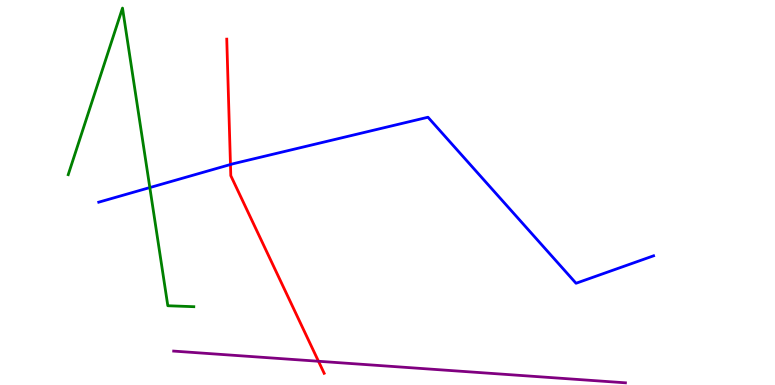[{'lines': ['blue', 'red'], 'intersections': [{'x': 2.97, 'y': 5.73}]}, {'lines': ['green', 'red'], 'intersections': []}, {'lines': ['purple', 'red'], 'intersections': [{'x': 4.11, 'y': 0.617}]}, {'lines': ['blue', 'green'], 'intersections': [{'x': 1.93, 'y': 5.13}]}, {'lines': ['blue', 'purple'], 'intersections': []}, {'lines': ['green', 'purple'], 'intersections': []}]